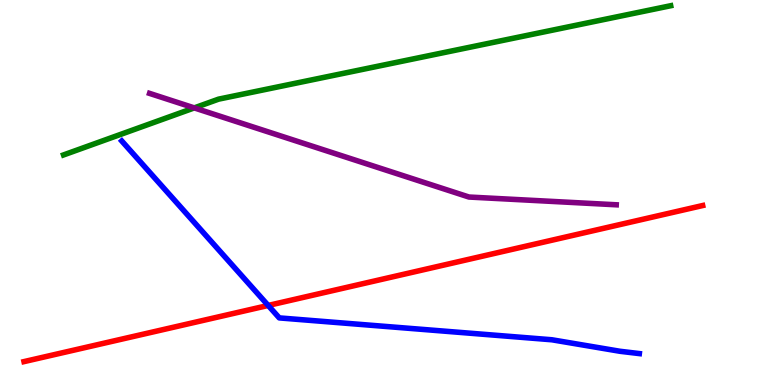[{'lines': ['blue', 'red'], 'intersections': [{'x': 3.46, 'y': 2.07}]}, {'lines': ['green', 'red'], 'intersections': []}, {'lines': ['purple', 'red'], 'intersections': []}, {'lines': ['blue', 'green'], 'intersections': []}, {'lines': ['blue', 'purple'], 'intersections': []}, {'lines': ['green', 'purple'], 'intersections': [{'x': 2.51, 'y': 7.2}]}]